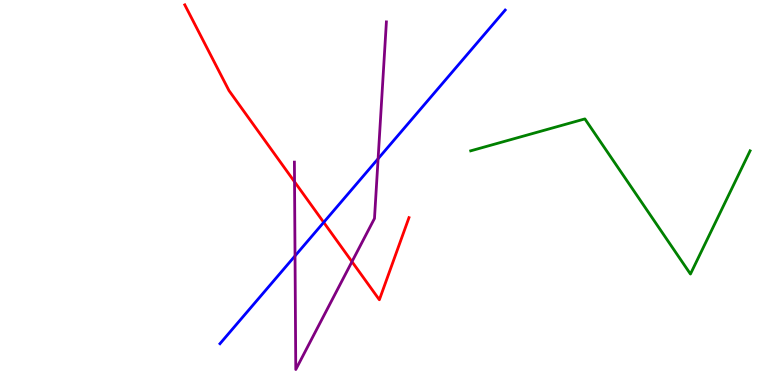[{'lines': ['blue', 'red'], 'intersections': [{'x': 4.18, 'y': 4.22}]}, {'lines': ['green', 'red'], 'intersections': []}, {'lines': ['purple', 'red'], 'intersections': [{'x': 3.8, 'y': 5.28}, {'x': 4.54, 'y': 3.2}]}, {'lines': ['blue', 'green'], 'intersections': []}, {'lines': ['blue', 'purple'], 'intersections': [{'x': 3.81, 'y': 3.35}, {'x': 4.88, 'y': 5.88}]}, {'lines': ['green', 'purple'], 'intersections': []}]